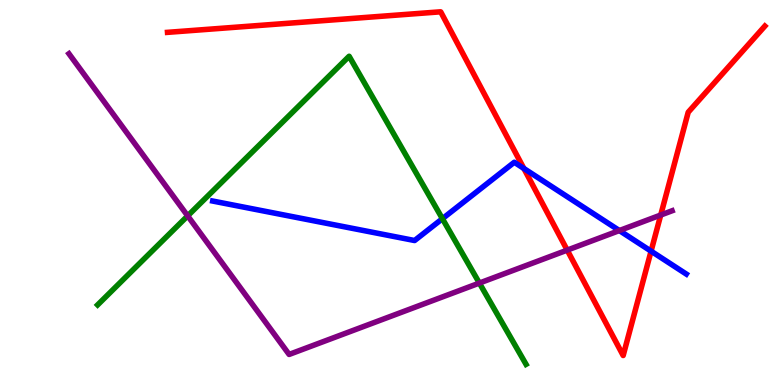[{'lines': ['blue', 'red'], 'intersections': [{'x': 6.76, 'y': 5.62}, {'x': 8.4, 'y': 3.48}]}, {'lines': ['green', 'red'], 'intersections': []}, {'lines': ['purple', 'red'], 'intersections': [{'x': 7.32, 'y': 3.5}, {'x': 8.53, 'y': 4.41}]}, {'lines': ['blue', 'green'], 'intersections': [{'x': 5.71, 'y': 4.32}]}, {'lines': ['blue', 'purple'], 'intersections': [{'x': 7.99, 'y': 4.01}]}, {'lines': ['green', 'purple'], 'intersections': [{'x': 2.42, 'y': 4.39}, {'x': 6.19, 'y': 2.65}]}]